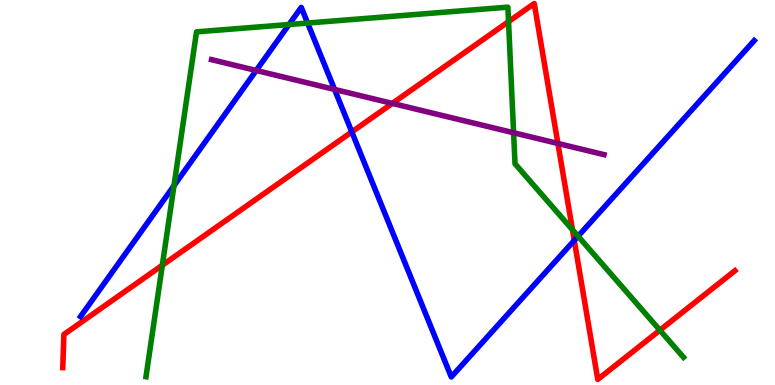[{'lines': ['blue', 'red'], 'intersections': [{'x': 4.54, 'y': 6.57}, {'x': 7.41, 'y': 3.76}]}, {'lines': ['green', 'red'], 'intersections': [{'x': 2.09, 'y': 3.11}, {'x': 6.56, 'y': 9.44}, {'x': 7.39, 'y': 4.03}, {'x': 8.51, 'y': 1.42}]}, {'lines': ['purple', 'red'], 'intersections': [{'x': 5.06, 'y': 7.31}, {'x': 7.2, 'y': 6.27}]}, {'lines': ['blue', 'green'], 'intersections': [{'x': 2.25, 'y': 5.18}, {'x': 3.73, 'y': 9.36}, {'x': 3.97, 'y': 9.4}, {'x': 7.46, 'y': 3.86}]}, {'lines': ['blue', 'purple'], 'intersections': [{'x': 3.31, 'y': 8.17}, {'x': 4.32, 'y': 7.68}]}, {'lines': ['green', 'purple'], 'intersections': [{'x': 6.63, 'y': 6.55}]}]